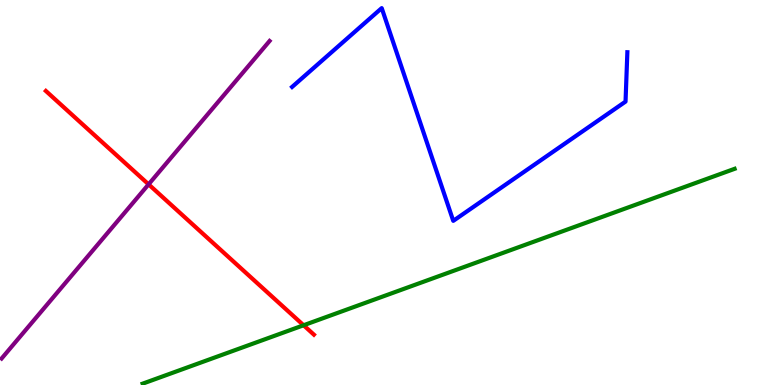[{'lines': ['blue', 'red'], 'intersections': []}, {'lines': ['green', 'red'], 'intersections': [{'x': 3.92, 'y': 1.55}]}, {'lines': ['purple', 'red'], 'intersections': [{'x': 1.92, 'y': 5.21}]}, {'lines': ['blue', 'green'], 'intersections': []}, {'lines': ['blue', 'purple'], 'intersections': []}, {'lines': ['green', 'purple'], 'intersections': []}]